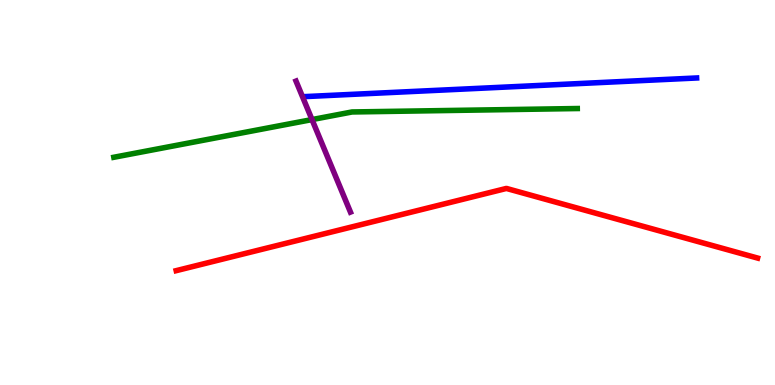[{'lines': ['blue', 'red'], 'intersections': []}, {'lines': ['green', 'red'], 'intersections': []}, {'lines': ['purple', 'red'], 'intersections': []}, {'lines': ['blue', 'green'], 'intersections': []}, {'lines': ['blue', 'purple'], 'intersections': []}, {'lines': ['green', 'purple'], 'intersections': [{'x': 4.03, 'y': 6.89}]}]